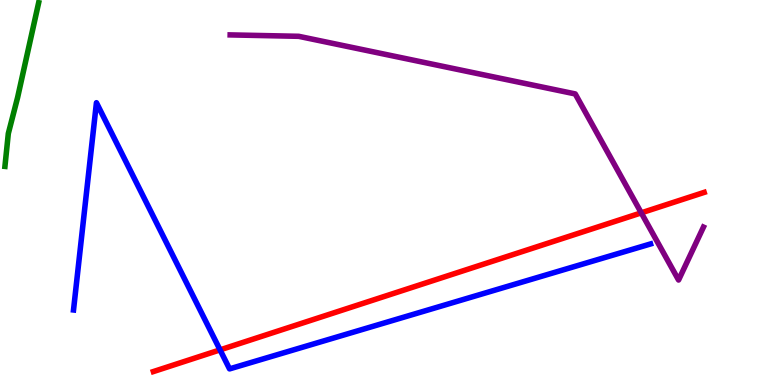[{'lines': ['blue', 'red'], 'intersections': [{'x': 2.84, 'y': 0.912}]}, {'lines': ['green', 'red'], 'intersections': []}, {'lines': ['purple', 'red'], 'intersections': [{'x': 8.27, 'y': 4.47}]}, {'lines': ['blue', 'green'], 'intersections': []}, {'lines': ['blue', 'purple'], 'intersections': []}, {'lines': ['green', 'purple'], 'intersections': []}]